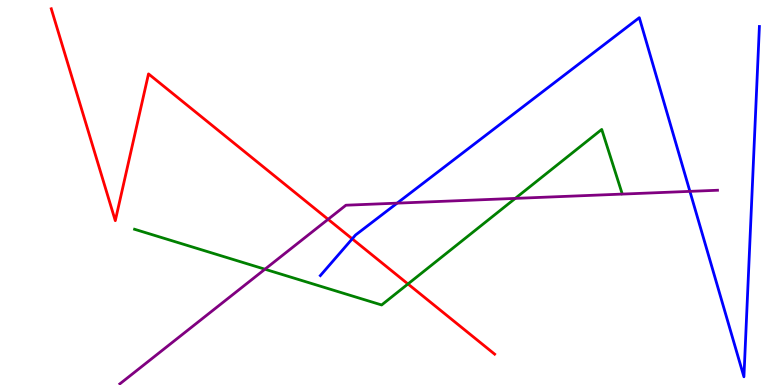[{'lines': ['blue', 'red'], 'intersections': [{'x': 4.54, 'y': 3.8}]}, {'lines': ['green', 'red'], 'intersections': [{'x': 5.26, 'y': 2.62}]}, {'lines': ['purple', 'red'], 'intersections': [{'x': 4.23, 'y': 4.3}]}, {'lines': ['blue', 'green'], 'intersections': []}, {'lines': ['blue', 'purple'], 'intersections': [{'x': 5.12, 'y': 4.72}, {'x': 8.9, 'y': 5.03}]}, {'lines': ['green', 'purple'], 'intersections': [{'x': 3.42, 'y': 3.01}, {'x': 6.65, 'y': 4.85}]}]